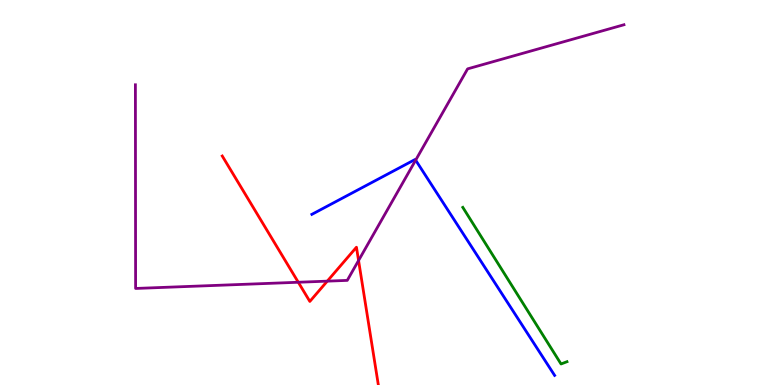[{'lines': ['blue', 'red'], 'intersections': []}, {'lines': ['green', 'red'], 'intersections': []}, {'lines': ['purple', 'red'], 'intersections': [{'x': 3.85, 'y': 2.67}, {'x': 4.22, 'y': 2.7}, {'x': 4.63, 'y': 3.23}]}, {'lines': ['blue', 'green'], 'intersections': []}, {'lines': ['blue', 'purple'], 'intersections': [{'x': 5.36, 'y': 5.84}]}, {'lines': ['green', 'purple'], 'intersections': []}]